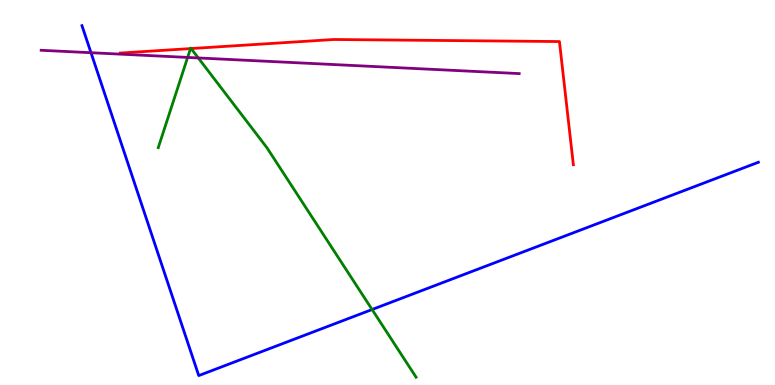[{'lines': ['blue', 'red'], 'intersections': []}, {'lines': ['green', 'red'], 'intersections': [{'x': 2.46, 'y': 8.74}, {'x': 2.47, 'y': 8.74}]}, {'lines': ['purple', 'red'], 'intersections': []}, {'lines': ['blue', 'green'], 'intersections': [{'x': 4.8, 'y': 1.96}]}, {'lines': ['blue', 'purple'], 'intersections': [{'x': 1.17, 'y': 8.63}]}, {'lines': ['green', 'purple'], 'intersections': [{'x': 2.42, 'y': 8.51}, {'x': 2.56, 'y': 8.49}]}]